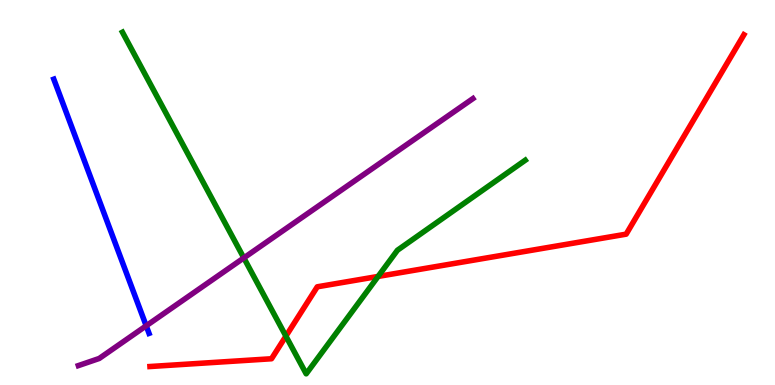[{'lines': ['blue', 'red'], 'intersections': []}, {'lines': ['green', 'red'], 'intersections': [{'x': 3.69, 'y': 1.27}, {'x': 4.88, 'y': 2.82}]}, {'lines': ['purple', 'red'], 'intersections': []}, {'lines': ['blue', 'green'], 'intersections': []}, {'lines': ['blue', 'purple'], 'intersections': [{'x': 1.89, 'y': 1.54}]}, {'lines': ['green', 'purple'], 'intersections': [{'x': 3.15, 'y': 3.3}]}]